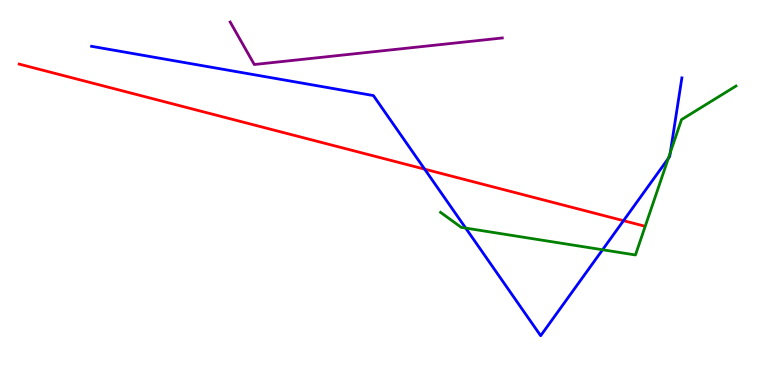[{'lines': ['blue', 'red'], 'intersections': [{'x': 5.48, 'y': 5.61}, {'x': 8.05, 'y': 4.27}]}, {'lines': ['green', 'red'], 'intersections': []}, {'lines': ['purple', 'red'], 'intersections': []}, {'lines': ['blue', 'green'], 'intersections': [{'x': 6.01, 'y': 4.08}, {'x': 7.78, 'y': 3.51}, {'x': 8.62, 'y': 5.88}, {'x': 8.65, 'y': 6.04}]}, {'lines': ['blue', 'purple'], 'intersections': []}, {'lines': ['green', 'purple'], 'intersections': []}]